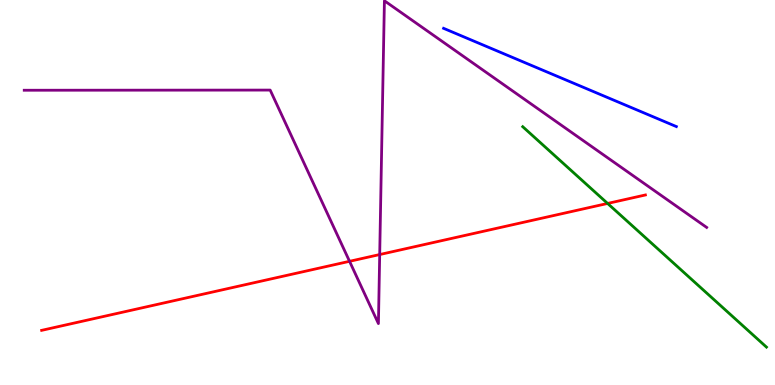[{'lines': ['blue', 'red'], 'intersections': []}, {'lines': ['green', 'red'], 'intersections': [{'x': 7.84, 'y': 4.72}]}, {'lines': ['purple', 'red'], 'intersections': [{'x': 4.51, 'y': 3.21}, {'x': 4.9, 'y': 3.39}]}, {'lines': ['blue', 'green'], 'intersections': []}, {'lines': ['blue', 'purple'], 'intersections': []}, {'lines': ['green', 'purple'], 'intersections': []}]